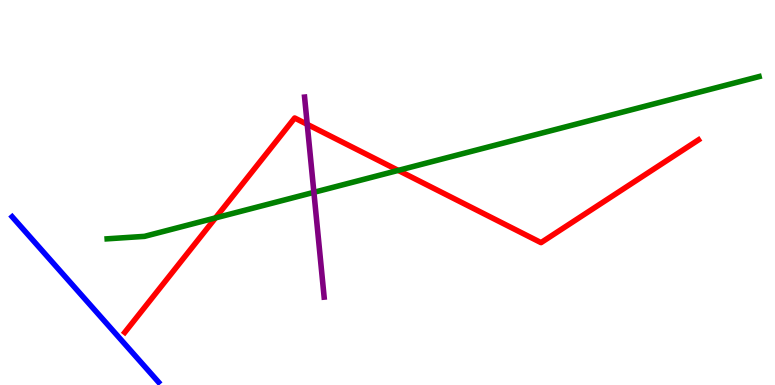[{'lines': ['blue', 'red'], 'intersections': []}, {'lines': ['green', 'red'], 'intersections': [{'x': 2.78, 'y': 4.34}, {'x': 5.14, 'y': 5.57}]}, {'lines': ['purple', 'red'], 'intersections': [{'x': 3.96, 'y': 6.77}]}, {'lines': ['blue', 'green'], 'intersections': []}, {'lines': ['blue', 'purple'], 'intersections': []}, {'lines': ['green', 'purple'], 'intersections': [{'x': 4.05, 'y': 5.0}]}]